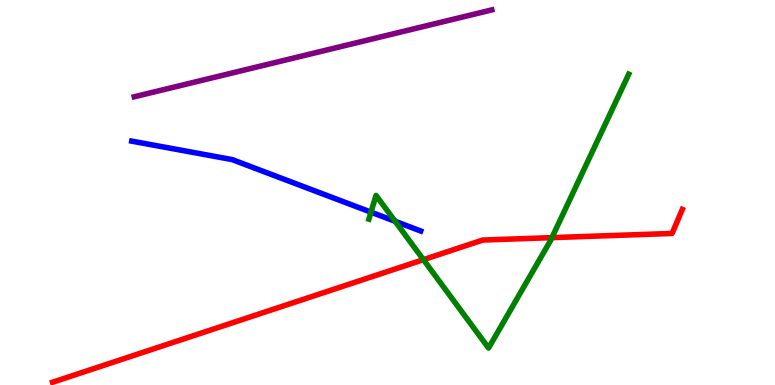[{'lines': ['blue', 'red'], 'intersections': []}, {'lines': ['green', 'red'], 'intersections': [{'x': 5.46, 'y': 3.26}, {'x': 7.12, 'y': 3.83}]}, {'lines': ['purple', 'red'], 'intersections': []}, {'lines': ['blue', 'green'], 'intersections': [{'x': 4.79, 'y': 4.49}, {'x': 5.1, 'y': 4.25}]}, {'lines': ['blue', 'purple'], 'intersections': []}, {'lines': ['green', 'purple'], 'intersections': []}]